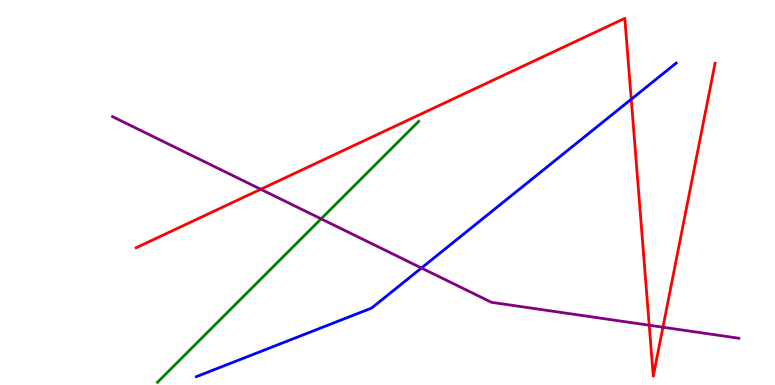[{'lines': ['blue', 'red'], 'intersections': [{'x': 8.15, 'y': 7.42}]}, {'lines': ['green', 'red'], 'intersections': []}, {'lines': ['purple', 'red'], 'intersections': [{'x': 3.36, 'y': 5.08}, {'x': 8.38, 'y': 1.55}, {'x': 8.55, 'y': 1.5}]}, {'lines': ['blue', 'green'], 'intersections': []}, {'lines': ['blue', 'purple'], 'intersections': [{'x': 5.44, 'y': 3.04}]}, {'lines': ['green', 'purple'], 'intersections': [{'x': 4.14, 'y': 4.32}]}]